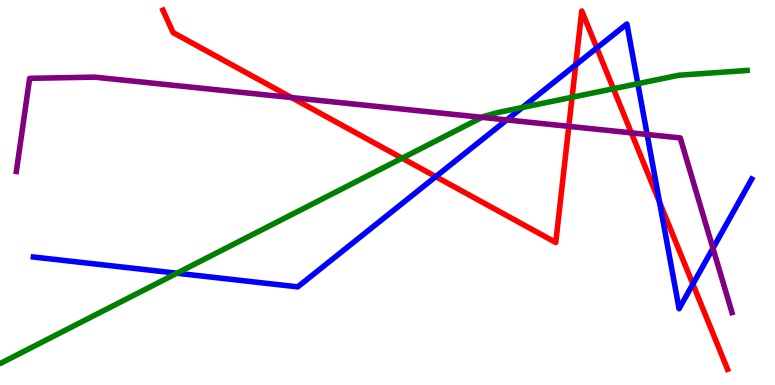[{'lines': ['blue', 'red'], 'intersections': [{'x': 5.62, 'y': 5.41}, {'x': 7.43, 'y': 8.32}, {'x': 7.7, 'y': 8.75}, {'x': 8.51, 'y': 4.75}, {'x': 8.94, 'y': 2.62}]}, {'lines': ['green', 'red'], 'intersections': [{'x': 5.19, 'y': 5.89}, {'x': 7.38, 'y': 7.47}, {'x': 7.91, 'y': 7.7}]}, {'lines': ['purple', 'red'], 'intersections': [{'x': 3.76, 'y': 7.47}, {'x': 7.34, 'y': 6.72}, {'x': 8.15, 'y': 6.55}]}, {'lines': ['blue', 'green'], 'intersections': [{'x': 2.28, 'y': 2.9}, {'x': 6.74, 'y': 7.21}, {'x': 8.23, 'y': 7.83}]}, {'lines': ['blue', 'purple'], 'intersections': [{'x': 6.54, 'y': 6.89}, {'x': 8.35, 'y': 6.51}, {'x': 9.2, 'y': 3.55}]}, {'lines': ['green', 'purple'], 'intersections': [{'x': 6.22, 'y': 6.95}]}]